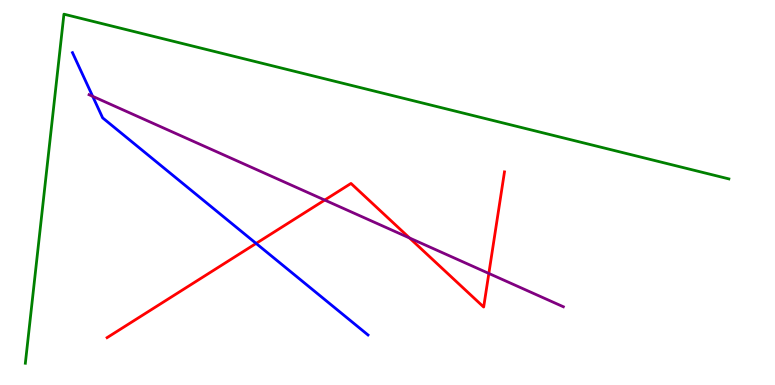[{'lines': ['blue', 'red'], 'intersections': [{'x': 3.3, 'y': 3.68}]}, {'lines': ['green', 'red'], 'intersections': []}, {'lines': ['purple', 'red'], 'intersections': [{'x': 4.19, 'y': 4.8}, {'x': 5.28, 'y': 3.82}, {'x': 6.31, 'y': 2.9}]}, {'lines': ['blue', 'green'], 'intersections': []}, {'lines': ['blue', 'purple'], 'intersections': [{'x': 1.2, 'y': 7.5}]}, {'lines': ['green', 'purple'], 'intersections': []}]